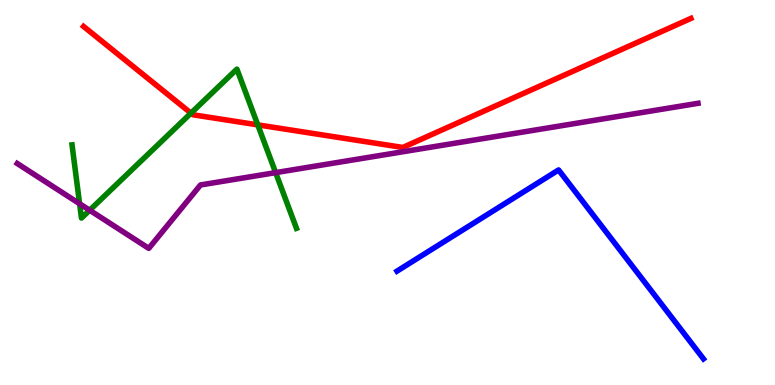[{'lines': ['blue', 'red'], 'intersections': []}, {'lines': ['green', 'red'], 'intersections': [{'x': 2.46, 'y': 7.06}, {'x': 3.33, 'y': 6.76}]}, {'lines': ['purple', 'red'], 'intersections': []}, {'lines': ['blue', 'green'], 'intersections': []}, {'lines': ['blue', 'purple'], 'intersections': []}, {'lines': ['green', 'purple'], 'intersections': [{'x': 1.03, 'y': 4.71}, {'x': 1.16, 'y': 4.54}, {'x': 3.56, 'y': 5.52}]}]